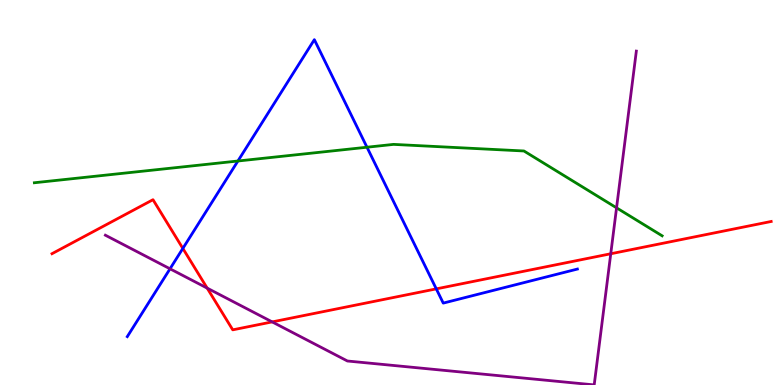[{'lines': ['blue', 'red'], 'intersections': [{'x': 2.36, 'y': 3.55}, {'x': 5.63, 'y': 2.5}]}, {'lines': ['green', 'red'], 'intersections': []}, {'lines': ['purple', 'red'], 'intersections': [{'x': 2.67, 'y': 2.52}, {'x': 3.51, 'y': 1.64}, {'x': 7.88, 'y': 3.41}]}, {'lines': ['blue', 'green'], 'intersections': [{'x': 3.07, 'y': 5.82}, {'x': 4.74, 'y': 6.18}]}, {'lines': ['blue', 'purple'], 'intersections': [{'x': 2.19, 'y': 3.02}]}, {'lines': ['green', 'purple'], 'intersections': [{'x': 7.96, 'y': 4.6}]}]